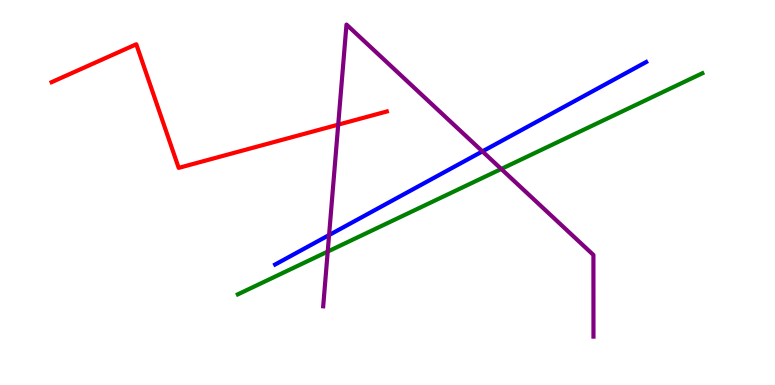[{'lines': ['blue', 'red'], 'intersections': []}, {'lines': ['green', 'red'], 'intersections': []}, {'lines': ['purple', 'red'], 'intersections': [{'x': 4.36, 'y': 6.76}]}, {'lines': ['blue', 'green'], 'intersections': []}, {'lines': ['blue', 'purple'], 'intersections': [{'x': 4.25, 'y': 3.89}, {'x': 6.22, 'y': 6.07}]}, {'lines': ['green', 'purple'], 'intersections': [{'x': 4.23, 'y': 3.47}, {'x': 6.47, 'y': 5.61}]}]